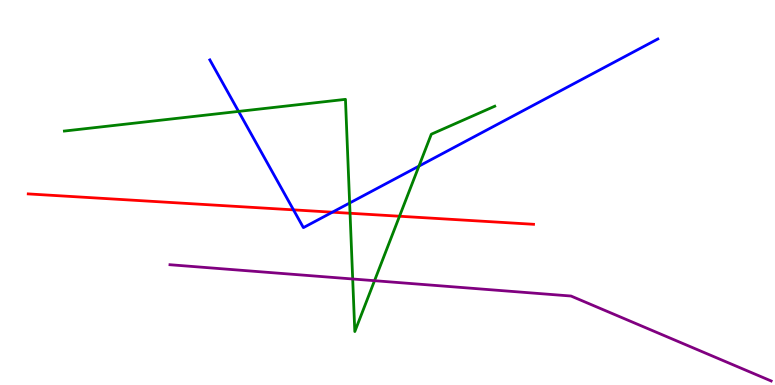[{'lines': ['blue', 'red'], 'intersections': [{'x': 3.79, 'y': 4.55}, {'x': 4.29, 'y': 4.49}]}, {'lines': ['green', 'red'], 'intersections': [{'x': 4.52, 'y': 4.46}, {'x': 5.15, 'y': 4.38}]}, {'lines': ['purple', 'red'], 'intersections': []}, {'lines': ['blue', 'green'], 'intersections': [{'x': 3.08, 'y': 7.11}, {'x': 4.51, 'y': 4.73}, {'x': 5.41, 'y': 5.68}]}, {'lines': ['blue', 'purple'], 'intersections': []}, {'lines': ['green', 'purple'], 'intersections': [{'x': 4.55, 'y': 2.75}, {'x': 4.83, 'y': 2.71}]}]